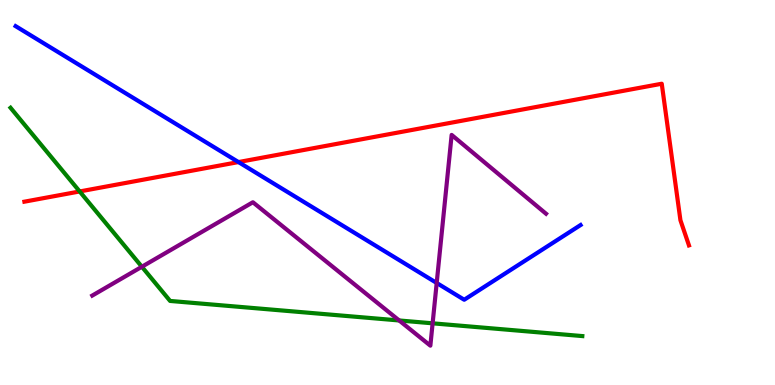[{'lines': ['blue', 'red'], 'intersections': [{'x': 3.08, 'y': 5.79}]}, {'lines': ['green', 'red'], 'intersections': [{'x': 1.03, 'y': 5.03}]}, {'lines': ['purple', 'red'], 'intersections': []}, {'lines': ['blue', 'green'], 'intersections': []}, {'lines': ['blue', 'purple'], 'intersections': [{'x': 5.63, 'y': 2.65}]}, {'lines': ['green', 'purple'], 'intersections': [{'x': 1.83, 'y': 3.07}, {'x': 5.15, 'y': 1.68}, {'x': 5.58, 'y': 1.6}]}]